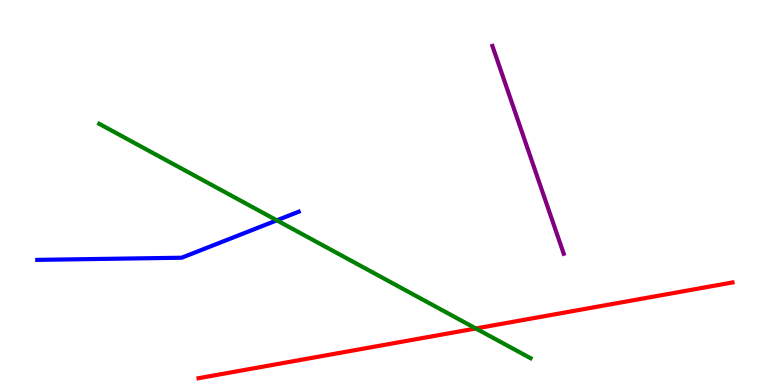[{'lines': ['blue', 'red'], 'intersections': []}, {'lines': ['green', 'red'], 'intersections': [{'x': 6.14, 'y': 1.47}]}, {'lines': ['purple', 'red'], 'intersections': []}, {'lines': ['blue', 'green'], 'intersections': [{'x': 3.57, 'y': 4.28}]}, {'lines': ['blue', 'purple'], 'intersections': []}, {'lines': ['green', 'purple'], 'intersections': []}]